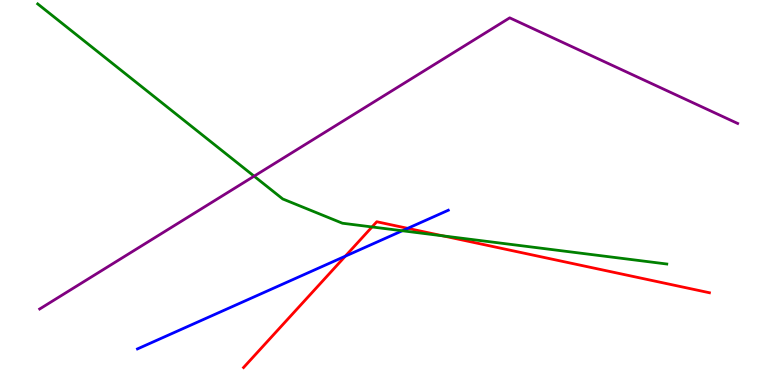[{'lines': ['blue', 'red'], 'intersections': [{'x': 4.46, 'y': 3.35}, {'x': 5.26, 'y': 4.07}]}, {'lines': ['green', 'red'], 'intersections': [{'x': 4.8, 'y': 4.11}, {'x': 5.72, 'y': 3.87}]}, {'lines': ['purple', 'red'], 'intersections': []}, {'lines': ['blue', 'green'], 'intersections': [{'x': 5.19, 'y': 4.01}]}, {'lines': ['blue', 'purple'], 'intersections': []}, {'lines': ['green', 'purple'], 'intersections': [{'x': 3.28, 'y': 5.42}]}]